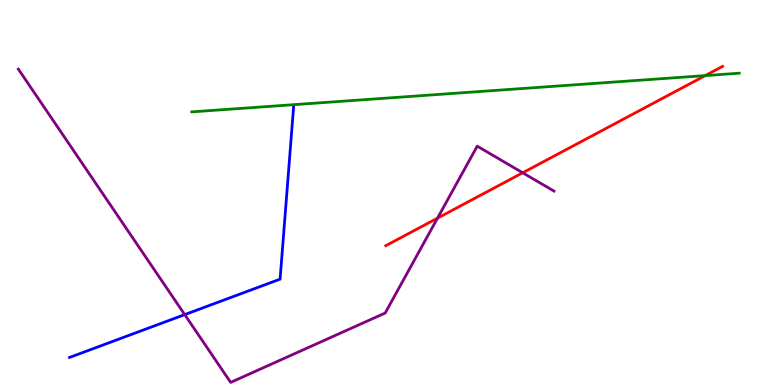[{'lines': ['blue', 'red'], 'intersections': []}, {'lines': ['green', 'red'], 'intersections': [{'x': 9.1, 'y': 8.04}]}, {'lines': ['purple', 'red'], 'intersections': [{'x': 5.65, 'y': 4.33}, {'x': 6.74, 'y': 5.51}]}, {'lines': ['blue', 'green'], 'intersections': []}, {'lines': ['blue', 'purple'], 'intersections': [{'x': 2.38, 'y': 1.83}]}, {'lines': ['green', 'purple'], 'intersections': []}]